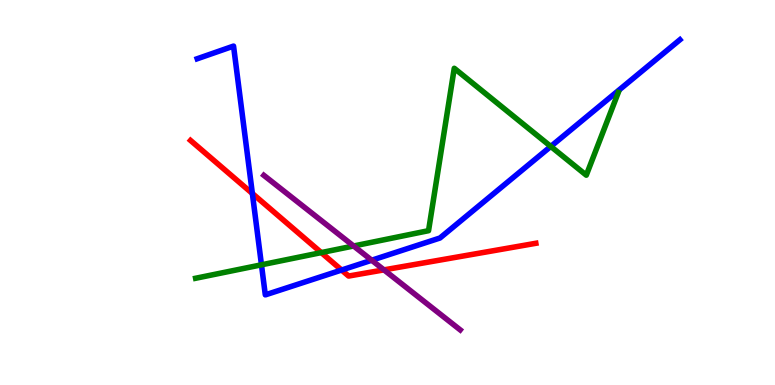[{'lines': ['blue', 'red'], 'intersections': [{'x': 3.26, 'y': 4.97}, {'x': 4.41, 'y': 2.99}]}, {'lines': ['green', 'red'], 'intersections': [{'x': 4.15, 'y': 3.44}]}, {'lines': ['purple', 'red'], 'intersections': [{'x': 4.95, 'y': 2.99}]}, {'lines': ['blue', 'green'], 'intersections': [{'x': 3.37, 'y': 3.12}, {'x': 7.11, 'y': 6.2}]}, {'lines': ['blue', 'purple'], 'intersections': [{'x': 4.8, 'y': 3.24}]}, {'lines': ['green', 'purple'], 'intersections': [{'x': 4.56, 'y': 3.61}]}]